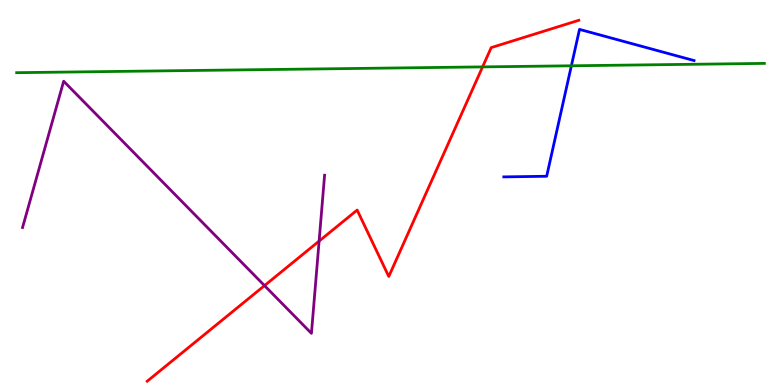[{'lines': ['blue', 'red'], 'intersections': []}, {'lines': ['green', 'red'], 'intersections': [{'x': 6.23, 'y': 8.26}]}, {'lines': ['purple', 'red'], 'intersections': [{'x': 3.41, 'y': 2.58}, {'x': 4.12, 'y': 3.74}]}, {'lines': ['blue', 'green'], 'intersections': [{'x': 7.37, 'y': 8.29}]}, {'lines': ['blue', 'purple'], 'intersections': []}, {'lines': ['green', 'purple'], 'intersections': []}]